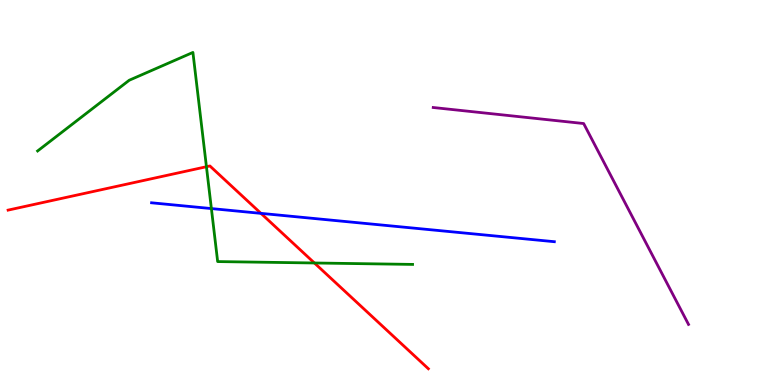[{'lines': ['blue', 'red'], 'intersections': [{'x': 3.37, 'y': 4.46}]}, {'lines': ['green', 'red'], 'intersections': [{'x': 2.66, 'y': 5.67}, {'x': 4.06, 'y': 3.17}]}, {'lines': ['purple', 'red'], 'intersections': []}, {'lines': ['blue', 'green'], 'intersections': [{'x': 2.73, 'y': 4.58}]}, {'lines': ['blue', 'purple'], 'intersections': []}, {'lines': ['green', 'purple'], 'intersections': []}]